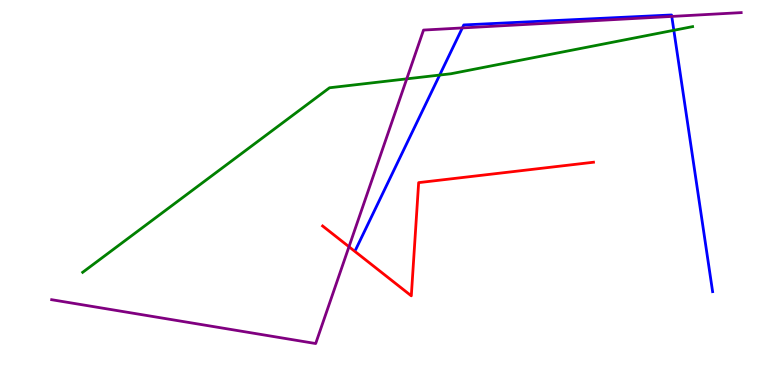[{'lines': ['blue', 'red'], 'intersections': []}, {'lines': ['green', 'red'], 'intersections': []}, {'lines': ['purple', 'red'], 'intersections': [{'x': 4.5, 'y': 3.59}]}, {'lines': ['blue', 'green'], 'intersections': [{'x': 5.67, 'y': 8.05}, {'x': 8.69, 'y': 9.21}]}, {'lines': ['blue', 'purple'], 'intersections': [{'x': 5.97, 'y': 9.27}, {'x': 8.67, 'y': 9.57}]}, {'lines': ['green', 'purple'], 'intersections': [{'x': 5.25, 'y': 7.95}]}]